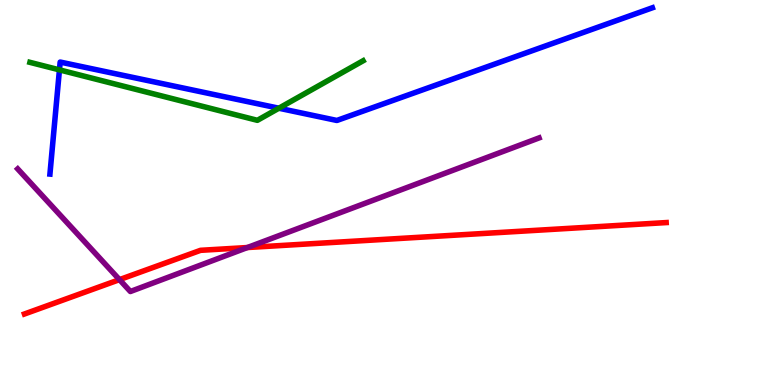[{'lines': ['blue', 'red'], 'intersections': []}, {'lines': ['green', 'red'], 'intersections': []}, {'lines': ['purple', 'red'], 'intersections': [{'x': 1.54, 'y': 2.74}, {'x': 3.19, 'y': 3.57}]}, {'lines': ['blue', 'green'], 'intersections': [{'x': 0.767, 'y': 8.19}, {'x': 3.6, 'y': 7.19}]}, {'lines': ['blue', 'purple'], 'intersections': []}, {'lines': ['green', 'purple'], 'intersections': []}]